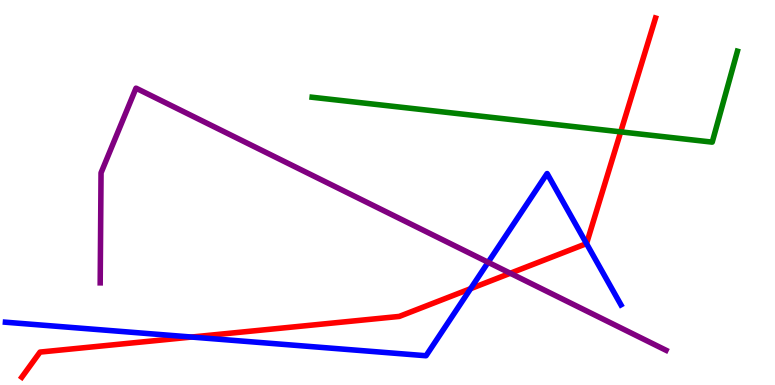[{'lines': ['blue', 'red'], 'intersections': [{'x': 2.47, 'y': 1.25}, {'x': 6.07, 'y': 2.5}, {'x': 7.57, 'y': 3.67}]}, {'lines': ['green', 'red'], 'intersections': [{'x': 8.01, 'y': 6.58}]}, {'lines': ['purple', 'red'], 'intersections': [{'x': 6.58, 'y': 2.9}]}, {'lines': ['blue', 'green'], 'intersections': []}, {'lines': ['blue', 'purple'], 'intersections': [{'x': 6.3, 'y': 3.19}]}, {'lines': ['green', 'purple'], 'intersections': []}]